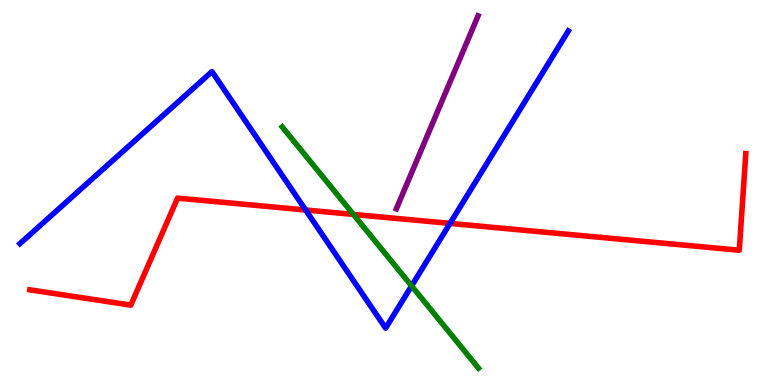[{'lines': ['blue', 'red'], 'intersections': [{'x': 3.94, 'y': 4.55}, {'x': 5.81, 'y': 4.2}]}, {'lines': ['green', 'red'], 'intersections': [{'x': 4.56, 'y': 4.43}]}, {'lines': ['purple', 'red'], 'intersections': []}, {'lines': ['blue', 'green'], 'intersections': [{'x': 5.31, 'y': 2.57}]}, {'lines': ['blue', 'purple'], 'intersections': []}, {'lines': ['green', 'purple'], 'intersections': []}]